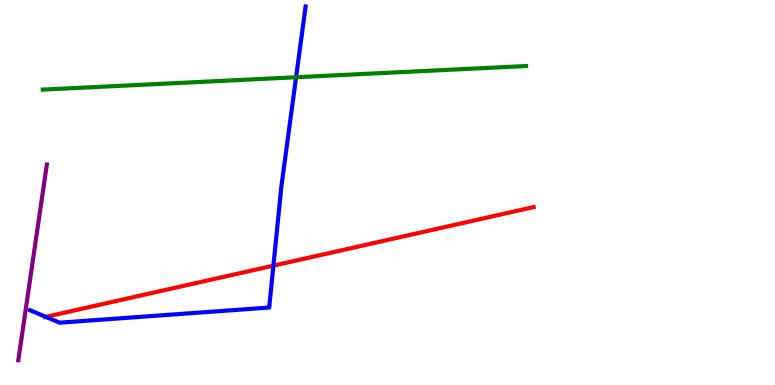[{'lines': ['blue', 'red'], 'intersections': [{'x': 0.591, 'y': 1.77}, {'x': 3.53, 'y': 3.1}]}, {'lines': ['green', 'red'], 'intersections': []}, {'lines': ['purple', 'red'], 'intersections': []}, {'lines': ['blue', 'green'], 'intersections': [{'x': 3.82, 'y': 7.99}]}, {'lines': ['blue', 'purple'], 'intersections': []}, {'lines': ['green', 'purple'], 'intersections': []}]